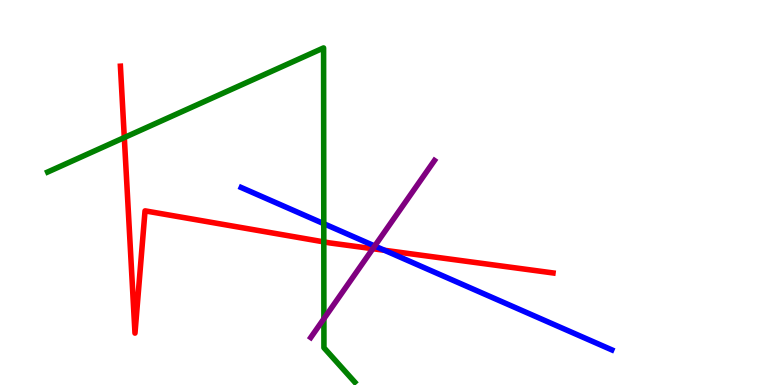[{'lines': ['blue', 'red'], 'intersections': [{'x': 4.96, 'y': 3.5}]}, {'lines': ['green', 'red'], 'intersections': [{'x': 1.6, 'y': 6.43}, {'x': 4.18, 'y': 3.72}]}, {'lines': ['purple', 'red'], 'intersections': [{'x': 4.81, 'y': 3.54}]}, {'lines': ['blue', 'green'], 'intersections': [{'x': 4.18, 'y': 4.19}]}, {'lines': ['blue', 'purple'], 'intersections': [{'x': 4.84, 'y': 3.61}]}, {'lines': ['green', 'purple'], 'intersections': [{'x': 4.18, 'y': 1.72}]}]